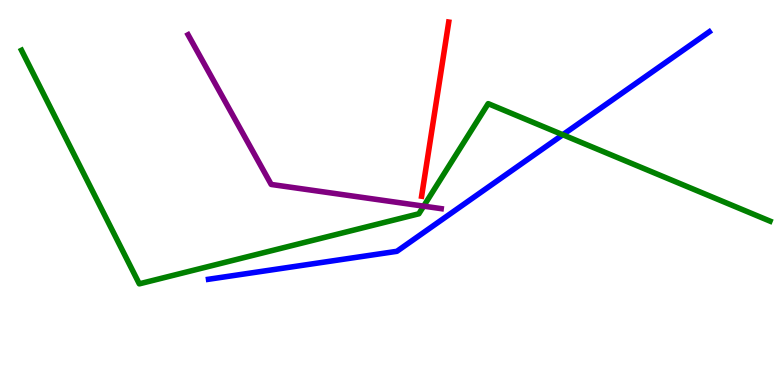[{'lines': ['blue', 'red'], 'intersections': []}, {'lines': ['green', 'red'], 'intersections': []}, {'lines': ['purple', 'red'], 'intersections': []}, {'lines': ['blue', 'green'], 'intersections': [{'x': 7.26, 'y': 6.5}]}, {'lines': ['blue', 'purple'], 'intersections': []}, {'lines': ['green', 'purple'], 'intersections': [{'x': 5.47, 'y': 4.65}]}]